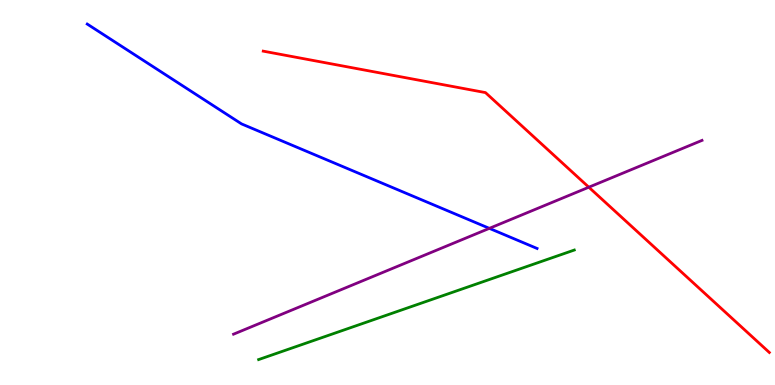[{'lines': ['blue', 'red'], 'intersections': []}, {'lines': ['green', 'red'], 'intersections': []}, {'lines': ['purple', 'red'], 'intersections': [{'x': 7.6, 'y': 5.14}]}, {'lines': ['blue', 'green'], 'intersections': []}, {'lines': ['blue', 'purple'], 'intersections': [{'x': 6.31, 'y': 4.07}]}, {'lines': ['green', 'purple'], 'intersections': []}]